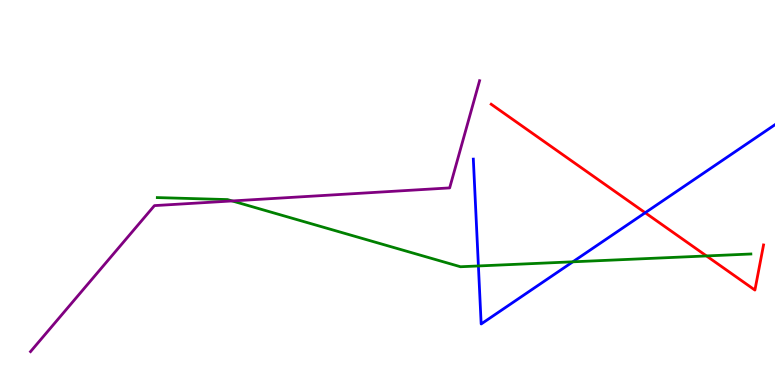[{'lines': ['blue', 'red'], 'intersections': [{'x': 8.32, 'y': 4.47}]}, {'lines': ['green', 'red'], 'intersections': [{'x': 9.12, 'y': 3.35}]}, {'lines': ['purple', 'red'], 'intersections': []}, {'lines': ['blue', 'green'], 'intersections': [{'x': 6.17, 'y': 3.09}, {'x': 7.39, 'y': 3.2}]}, {'lines': ['blue', 'purple'], 'intersections': []}, {'lines': ['green', 'purple'], 'intersections': [{'x': 3.0, 'y': 4.78}]}]